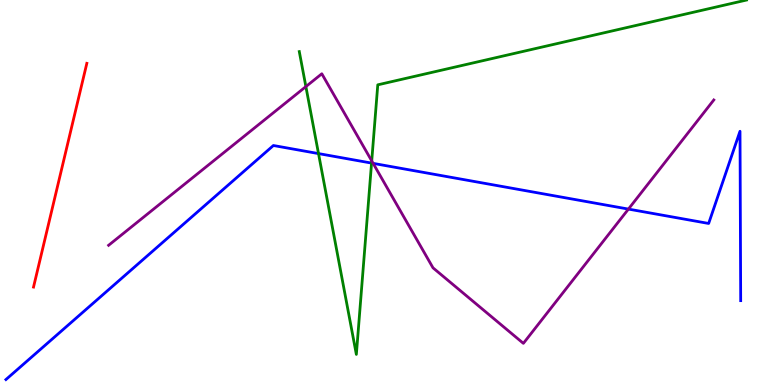[{'lines': ['blue', 'red'], 'intersections': []}, {'lines': ['green', 'red'], 'intersections': []}, {'lines': ['purple', 'red'], 'intersections': []}, {'lines': ['blue', 'green'], 'intersections': [{'x': 4.11, 'y': 6.01}, {'x': 4.79, 'y': 5.76}]}, {'lines': ['blue', 'purple'], 'intersections': [{'x': 4.81, 'y': 5.76}, {'x': 8.11, 'y': 4.57}]}, {'lines': ['green', 'purple'], 'intersections': [{'x': 3.95, 'y': 7.75}, {'x': 4.8, 'y': 5.82}]}]